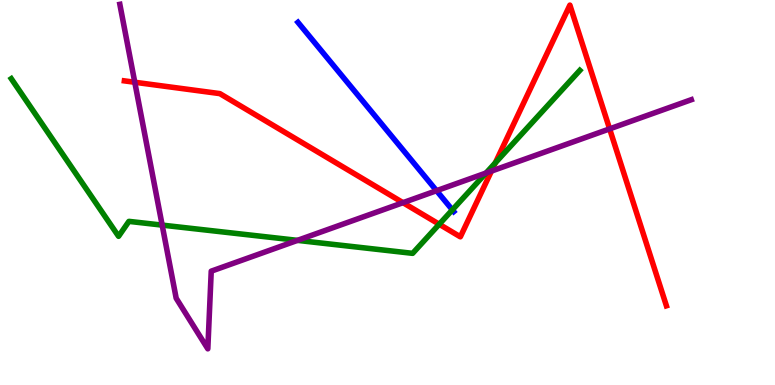[{'lines': ['blue', 'red'], 'intersections': []}, {'lines': ['green', 'red'], 'intersections': [{'x': 5.67, 'y': 4.18}, {'x': 6.39, 'y': 5.77}]}, {'lines': ['purple', 'red'], 'intersections': [{'x': 1.74, 'y': 7.86}, {'x': 5.2, 'y': 4.74}, {'x': 6.34, 'y': 5.56}, {'x': 7.87, 'y': 6.65}]}, {'lines': ['blue', 'green'], 'intersections': [{'x': 5.84, 'y': 4.55}]}, {'lines': ['blue', 'purple'], 'intersections': [{'x': 5.63, 'y': 5.05}]}, {'lines': ['green', 'purple'], 'intersections': [{'x': 2.09, 'y': 4.15}, {'x': 3.84, 'y': 3.76}, {'x': 6.27, 'y': 5.51}]}]